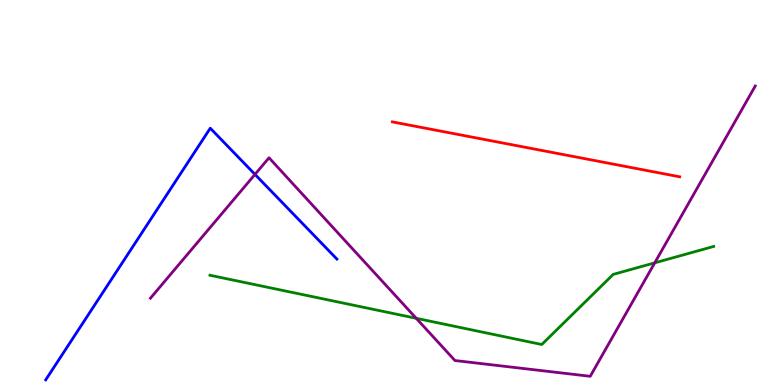[{'lines': ['blue', 'red'], 'intersections': []}, {'lines': ['green', 'red'], 'intersections': []}, {'lines': ['purple', 'red'], 'intersections': []}, {'lines': ['blue', 'green'], 'intersections': []}, {'lines': ['blue', 'purple'], 'intersections': [{'x': 3.29, 'y': 5.47}]}, {'lines': ['green', 'purple'], 'intersections': [{'x': 5.37, 'y': 1.73}, {'x': 8.45, 'y': 3.17}]}]